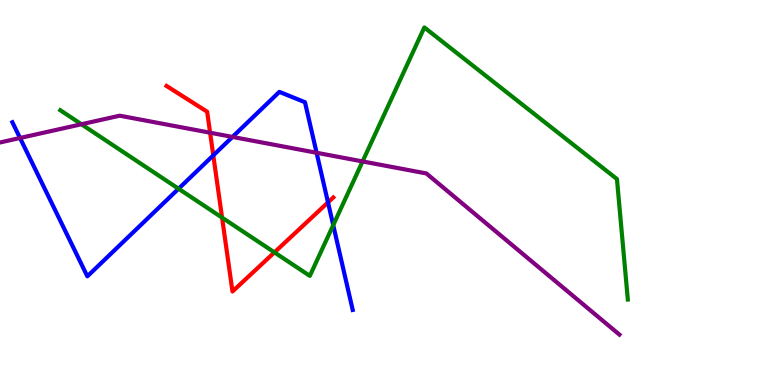[{'lines': ['blue', 'red'], 'intersections': [{'x': 2.75, 'y': 5.96}, {'x': 4.23, 'y': 4.74}]}, {'lines': ['green', 'red'], 'intersections': [{'x': 2.87, 'y': 4.35}, {'x': 3.54, 'y': 3.44}]}, {'lines': ['purple', 'red'], 'intersections': [{'x': 2.71, 'y': 6.55}]}, {'lines': ['blue', 'green'], 'intersections': [{'x': 2.3, 'y': 5.1}, {'x': 4.3, 'y': 4.15}]}, {'lines': ['blue', 'purple'], 'intersections': [{'x': 0.258, 'y': 6.42}, {'x': 3.0, 'y': 6.44}, {'x': 4.09, 'y': 6.03}]}, {'lines': ['green', 'purple'], 'intersections': [{'x': 1.05, 'y': 6.77}, {'x': 4.68, 'y': 5.81}]}]